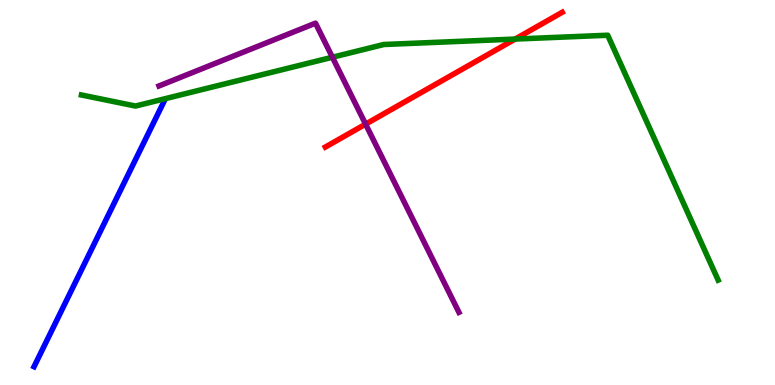[{'lines': ['blue', 'red'], 'intersections': []}, {'lines': ['green', 'red'], 'intersections': [{'x': 6.65, 'y': 8.99}]}, {'lines': ['purple', 'red'], 'intersections': [{'x': 4.72, 'y': 6.78}]}, {'lines': ['blue', 'green'], 'intersections': []}, {'lines': ['blue', 'purple'], 'intersections': []}, {'lines': ['green', 'purple'], 'intersections': [{'x': 4.29, 'y': 8.51}]}]